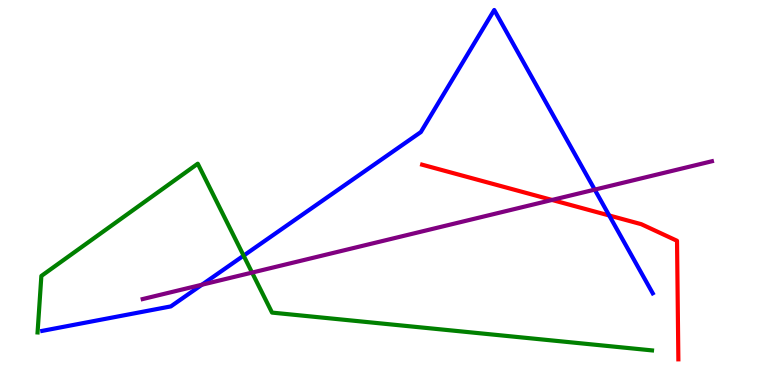[{'lines': ['blue', 'red'], 'intersections': [{'x': 7.86, 'y': 4.4}]}, {'lines': ['green', 'red'], 'intersections': []}, {'lines': ['purple', 'red'], 'intersections': [{'x': 7.12, 'y': 4.81}]}, {'lines': ['blue', 'green'], 'intersections': [{'x': 3.14, 'y': 3.36}]}, {'lines': ['blue', 'purple'], 'intersections': [{'x': 2.61, 'y': 2.6}, {'x': 7.67, 'y': 5.07}]}, {'lines': ['green', 'purple'], 'intersections': [{'x': 3.25, 'y': 2.92}]}]